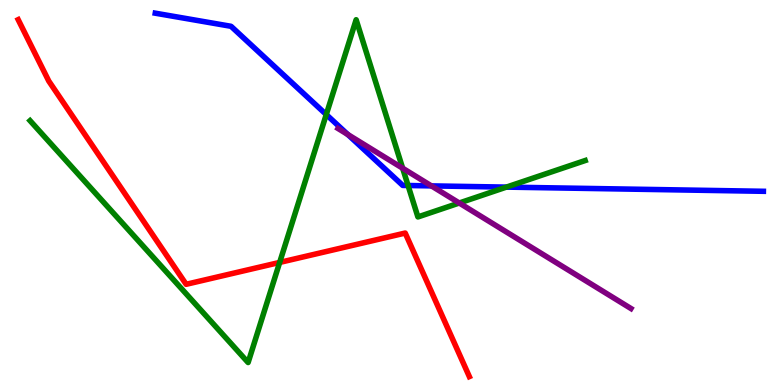[{'lines': ['blue', 'red'], 'intersections': []}, {'lines': ['green', 'red'], 'intersections': [{'x': 3.61, 'y': 3.18}]}, {'lines': ['purple', 'red'], 'intersections': []}, {'lines': ['blue', 'green'], 'intersections': [{'x': 4.21, 'y': 7.02}, {'x': 5.27, 'y': 5.18}, {'x': 6.53, 'y': 5.14}]}, {'lines': ['blue', 'purple'], 'intersections': [{'x': 4.49, 'y': 6.51}, {'x': 5.57, 'y': 5.17}]}, {'lines': ['green', 'purple'], 'intersections': [{'x': 5.2, 'y': 5.63}, {'x': 5.93, 'y': 4.73}]}]